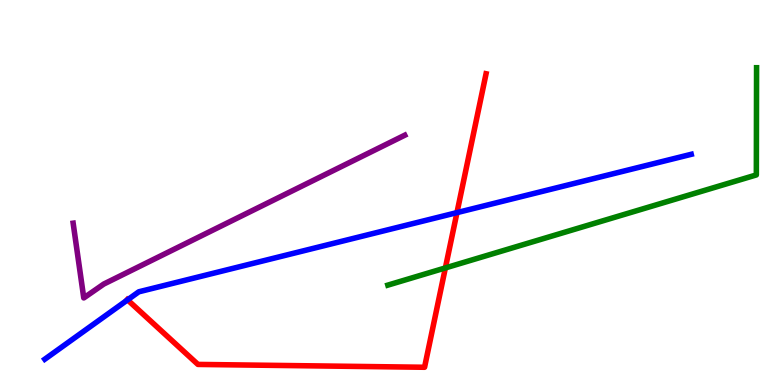[{'lines': ['blue', 'red'], 'intersections': [{'x': 1.65, 'y': 2.21}, {'x': 5.9, 'y': 4.48}]}, {'lines': ['green', 'red'], 'intersections': [{'x': 5.75, 'y': 3.04}]}, {'lines': ['purple', 'red'], 'intersections': []}, {'lines': ['blue', 'green'], 'intersections': []}, {'lines': ['blue', 'purple'], 'intersections': []}, {'lines': ['green', 'purple'], 'intersections': []}]